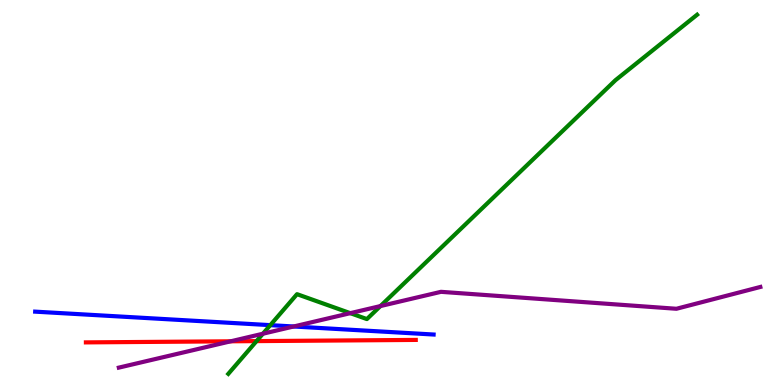[{'lines': ['blue', 'red'], 'intersections': []}, {'lines': ['green', 'red'], 'intersections': [{'x': 3.31, 'y': 1.14}]}, {'lines': ['purple', 'red'], 'intersections': [{'x': 2.98, 'y': 1.13}]}, {'lines': ['blue', 'green'], 'intersections': [{'x': 3.49, 'y': 1.55}]}, {'lines': ['blue', 'purple'], 'intersections': [{'x': 3.79, 'y': 1.52}]}, {'lines': ['green', 'purple'], 'intersections': [{'x': 3.39, 'y': 1.33}, {'x': 4.52, 'y': 1.87}, {'x': 4.91, 'y': 2.05}]}]